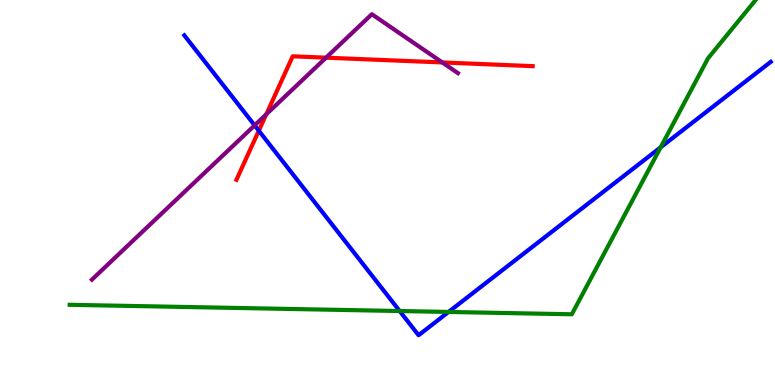[{'lines': ['blue', 'red'], 'intersections': [{'x': 3.34, 'y': 6.6}]}, {'lines': ['green', 'red'], 'intersections': []}, {'lines': ['purple', 'red'], 'intersections': [{'x': 3.44, 'y': 7.03}, {'x': 4.21, 'y': 8.5}, {'x': 5.71, 'y': 8.38}]}, {'lines': ['blue', 'green'], 'intersections': [{'x': 5.16, 'y': 1.92}, {'x': 5.79, 'y': 1.9}, {'x': 8.52, 'y': 6.17}]}, {'lines': ['blue', 'purple'], 'intersections': [{'x': 3.29, 'y': 6.74}]}, {'lines': ['green', 'purple'], 'intersections': []}]